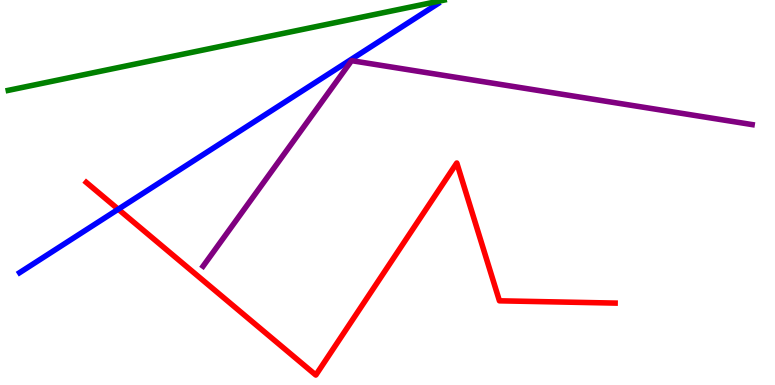[{'lines': ['blue', 'red'], 'intersections': [{'x': 1.53, 'y': 4.57}]}, {'lines': ['green', 'red'], 'intersections': []}, {'lines': ['purple', 'red'], 'intersections': []}, {'lines': ['blue', 'green'], 'intersections': []}, {'lines': ['blue', 'purple'], 'intersections': []}, {'lines': ['green', 'purple'], 'intersections': []}]